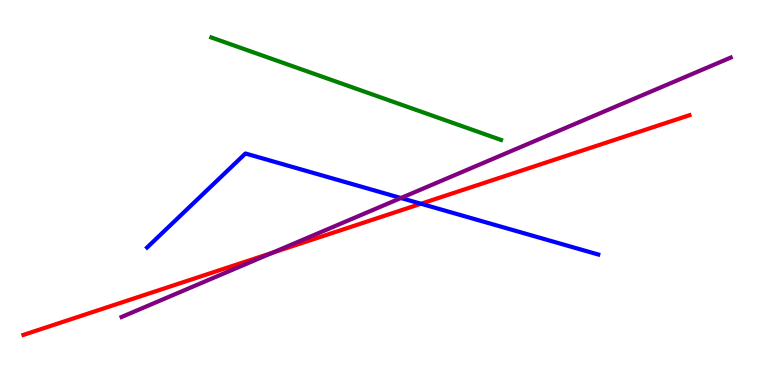[{'lines': ['blue', 'red'], 'intersections': [{'x': 5.43, 'y': 4.71}]}, {'lines': ['green', 'red'], 'intersections': []}, {'lines': ['purple', 'red'], 'intersections': [{'x': 3.51, 'y': 3.43}]}, {'lines': ['blue', 'green'], 'intersections': []}, {'lines': ['blue', 'purple'], 'intersections': [{'x': 5.17, 'y': 4.86}]}, {'lines': ['green', 'purple'], 'intersections': []}]